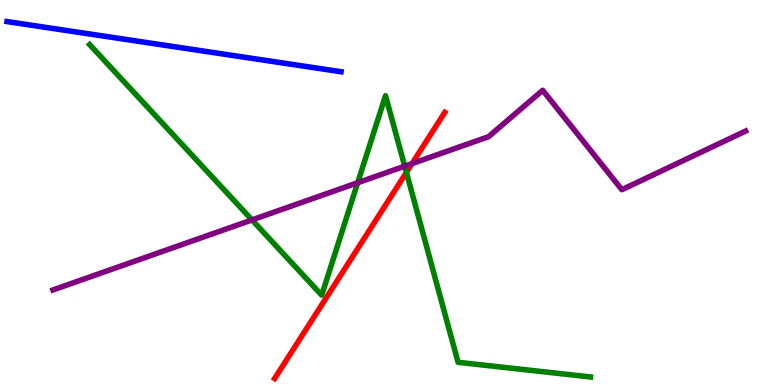[{'lines': ['blue', 'red'], 'intersections': []}, {'lines': ['green', 'red'], 'intersections': [{'x': 5.24, 'y': 5.52}]}, {'lines': ['purple', 'red'], 'intersections': [{'x': 5.32, 'y': 5.75}]}, {'lines': ['blue', 'green'], 'intersections': []}, {'lines': ['blue', 'purple'], 'intersections': []}, {'lines': ['green', 'purple'], 'intersections': [{'x': 3.25, 'y': 4.29}, {'x': 4.62, 'y': 5.25}, {'x': 5.22, 'y': 5.68}]}]